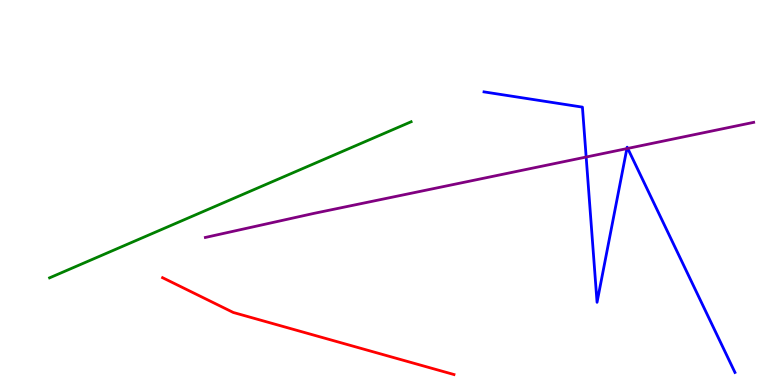[{'lines': ['blue', 'red'], 'intersections': []}, {'lines': ['green', 'red'], 'intersections': []}, {'lines': ['purple', 'red'], 'intersections': []}, {'lines': ['blue', 'green'], 'intersections': []}, {'lines': ['blue', 'purple'], 'intersections': [{'x': 7.56, 'y': 5.92}, {'x': 8.09, 'y': 6.14}, {'x': 8.1, 'y': 6.14}]}, {'lines': ['green', 'purple'], 'intersections': []}]